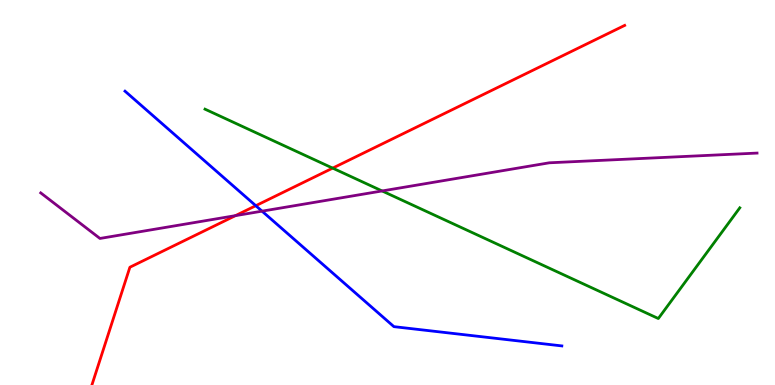[{'lines': ['blue', 'red'], 'intersections': [{'x': 3.3, 'y': 4.66}]}, {'lines': ['green', 'red'], 'intersections': [{'x': 4.29, 'y': 5.63}]}, {'lines': ['purple', 'red'], 'intersections': [{'x': 3.04, 'y': 4.4}]}, {'lines': ['blue', 'green'], 'intersections': []}, {'lines': ['blue', 'purple'], 'intersections': [{'x': 3.38, 'y': 4.52}]}, {'lines': ['green', 'purple'], 'intersections': [{'x': 4.93, 'y': 5.04}]}]